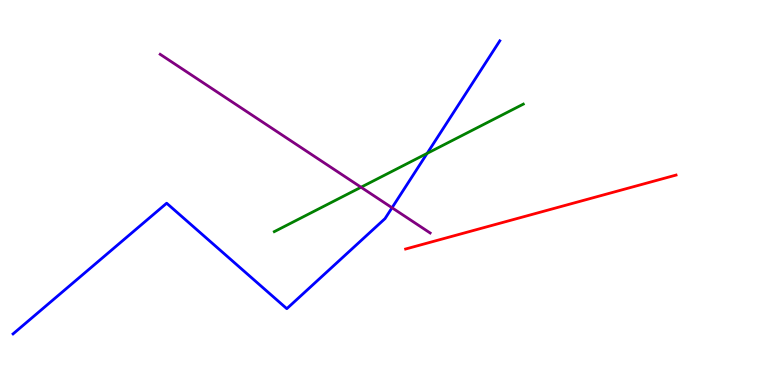[{'lines': ['blue', 'red'], 'intersections': []}, {'lines': ['green', 'red'], 'intersections': []}, {'lines': ['purple', 'red'], 'intersections': []}, {'lines': ['blue', 'green'], 'intersections': [{'x': 5.51, 'y': 6.02}]}, {'lines': ['blue', 'purple'], 'intersections': [{'x': 5.06, 'y': 4.6}]}, {'lines': ['green', 'purple'], 'intersections': [{'x': 4.66, 'y': 5.14}]}]